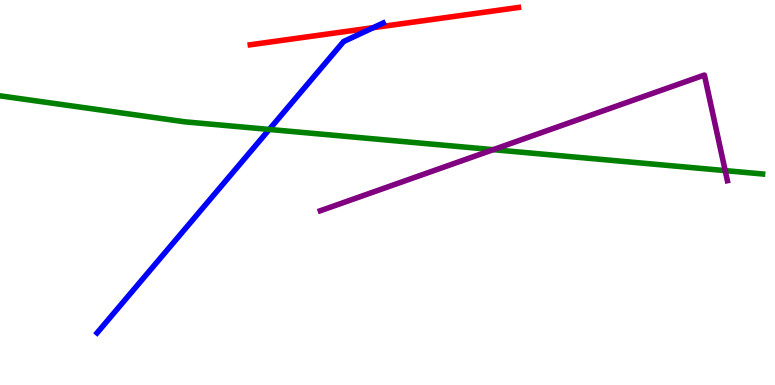[{'lines': ['blue', 'red'], 'intersections': [{'x': 4.82, 'y': 9.28}]}, {'lines': ['green', 'red'], 'intersections': []}, {'lines': ['purple', 'red'], 'intersections': []}, {'lines': ['blue', 'green'], 'intersections': [{'x': 3.47, 'y': 6.64}]}, {'lines': ['blue', 'purple'], 'intersections': []}, {'lines': ['green', 'purple'], 'intersections': [{'x': 6.36, 'y': 6.11}, {'x': 9.36, 'y': 5.57}]}]